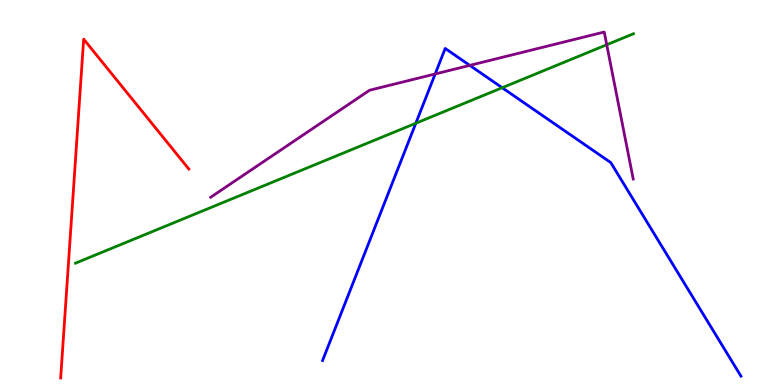[{'lines': ['blue', 'red'], 'intersections': []}, {'lines': ['green', 'red'], 'intersections': []}, {'lines': ['purple', 'red'], 'intersections': []}, {'lines': ['blue', 'green'], 'intersections': [{'x': 5.37, 'y': 6.8}, {'x': 6.48, 'y': 7.72}]}, {'lines': ['blue', 'purple'], 'intersections': [{'x': 5.62, 'y': 8.08}, {'x': 6.06, 'y': 8.3}]}, {'lines': ['green', 'purple'], 'intersections': [{'x': 7.83, 'y': 8.84}]}]